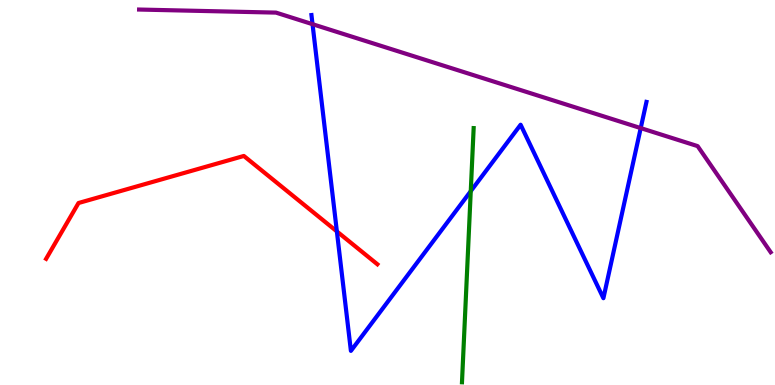[{'lines': ['blue', 'red'], 'intersections': [{'x': 4.35, 'y': 3.99}]}, {'lines': ['green', 'red'], 'intersections': []}, {'lines': ['purple', 'red'], 'intersections': []}, {'lines': ['blue', 'green'], 'intersections': [{'x': 6.07, 'y': 5.03}]}, {'lines': ['blue', 'purple'], 'intersections': [{'x': 4.03, 'y': 9.37}, {'x': 8.27, 'y': 6.67}]}, {'lines': ['green', 'purple'], 'intersections': []}]